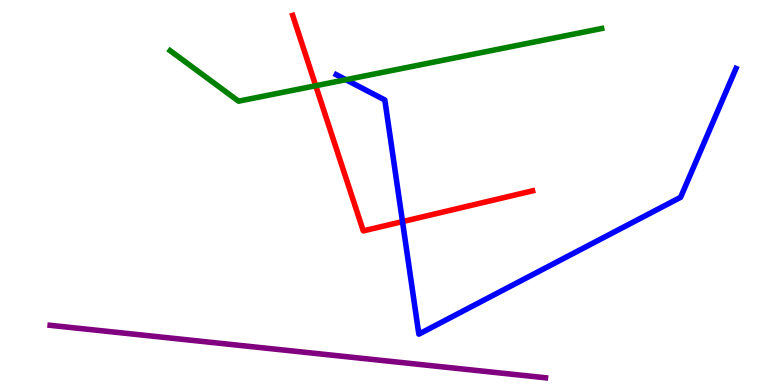[{'lines': ['blue', 'red'], 'intersections': [{'x': 5.19, 'y': 4.24}]}, {'lines': ['green', 'red'], 'intersections': [{'x': 4.07, 'y': 7.77}]}, {'lines': ['purple', 'red'], 'intersections': []}, {'lines': ['blue', 'green'], 'intersections': [{'x': 4.46, 'y': 7.93}]}, {'lines': ['blue', 'purple'], 'intersections': []}, {'lines': ['green', 'purple'], 'intersections': []}]